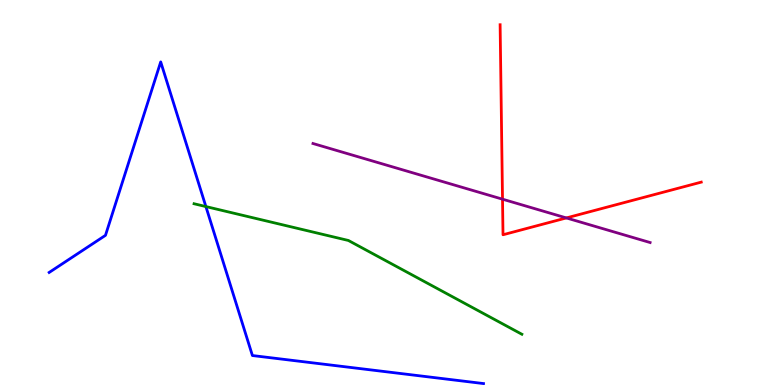[{'lines': ['blue', 'red'], 'intersections': []}, {'lines': ['green', 'red'], 'intersections': []}, {'lines': ['purple', 'red'], 'intersections': [{'x': 6.48, 'y': 4.83}, {'x': 7.31, 'y': 4.34}]}, {'lines': ['blue', 'green'], 'intersections': [{'x': 2.66, 'y': 4.63}]}, {'lines': ['blue', 'purple'], 'intersections': []}, {'lines': ['green', 'purple'], 'intersections': []}]